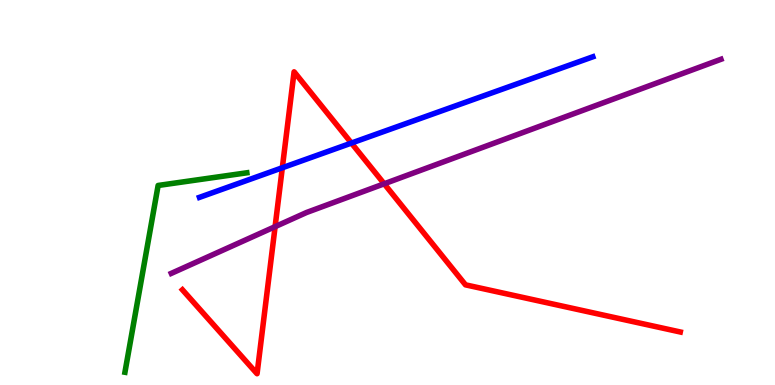[{'lines': ['blue', 'red'], 'intersections': [{'x': 3.64, 'y': 5.64}, {'x': 4.53, 'y': 6.28}]}, {'lines': ['green', 'red'], 'intersections': []}, {'lines': ['purple', 'red'], 'intersections': [{'x': 3.55, 'y': 4.11}, {'x': 4.96, 'y': 5.23}]}, {'lines': ['blue', 'green'], 'intersections': []}, {'lines': ['blue', 'purple'], 'intersections': []}, {'lines': ['green', 'purple'], 'intersections': []}]